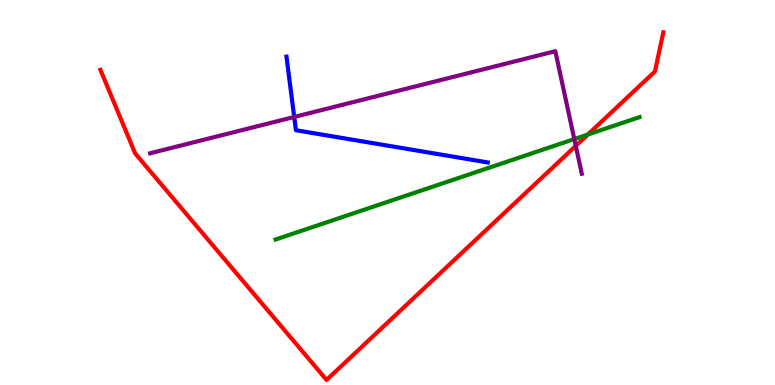[{'lines': ['blue', 'red'], 'intersections': []}, {'lines': ['green', 'red'], 'intersections': [{'x': 7.58, 'y': 6.51}]}, {'lines': ['purple', 'red'], 'intersections': [{'x': 7.43, 'y': 6.21}]}, {'lines': ['blue', 'green'], 'intersections': []}, {'lines': ['blue', 'purple'], 'intersections': [{'x': 3.8, 'y': 6.96}]}, {'lines': ['green', 'purple'], 'intersections': [{'x': 7.41, 'y': 6.39}]}]